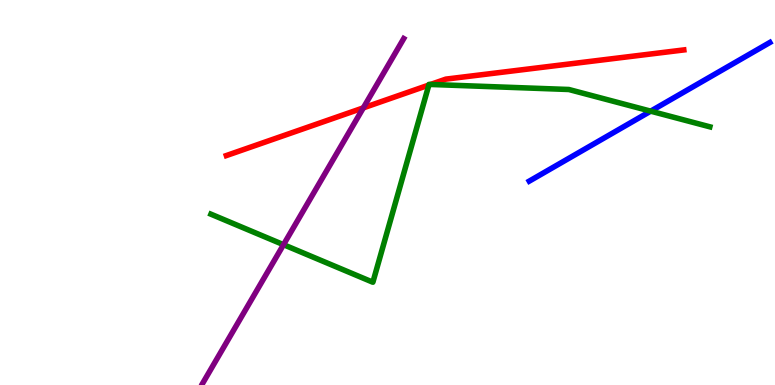[{'lines': ['blue', 'red'], 'intersections': []}, {'lines': ['green', 'red'], 'intersections': [{'x': 5.53, 'y': 7.79}, {'x': 5.56, 'y': 7.81}]}, {'lines': ['purple', 'red'], 'intersections': [{'x': 4.69, 'y': 7.2}]}, {'lines': ['blue', 'green'], 'intersections': [{'x': 8.4, 'y': 7.11}]}, {'lines': ['blue', 'purple'], 'intersections': []}, {'lines': ['green', 'purple'], 'intersections': [{'x': 3.66, 'y': 3.64}]}]